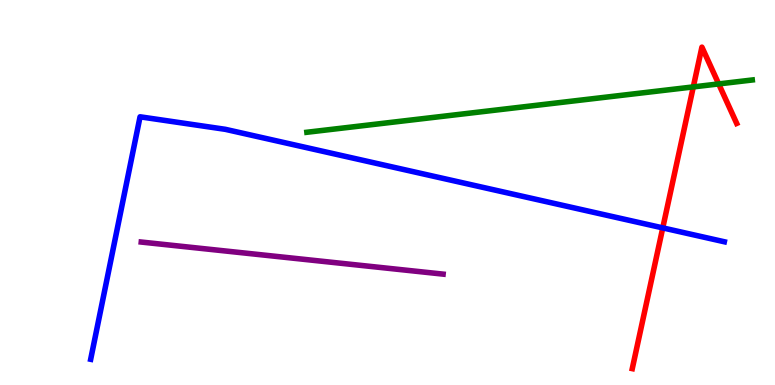[{'lines': ['blue', 'red'], 'intersections': [{'x': 8.55, 'y': 4.08}]}, {'lines': ['green', 'red'], 'intersections': [{'x': 8.95, 'y': 7.74}, {'x': 9.27, 'y': 7.82}]}, {'lines': ['purple', 'red'], 'intersections': []}, {'lines': ['blue', 'green'], 'intersections': []}, {'lines': ['blue', 'purple'], 'intersections': []}, {'lines': ['green', 'purple'], 'intersections': []}]